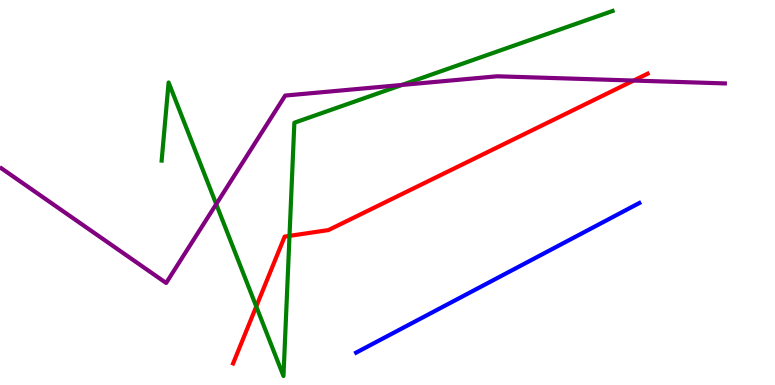[{'lines': ['blue', 'red'], 'intersections': []}, {'lines': ['green', 'red'], 'intersections': [{'x': 3.31, 'y': 2.04}, {'x': 3.74, 'y': 3.87}]}, {'lines': ['purple', 'red'], 'intersections': [{'x': 8.18, 'y': 7.91}]}, {'lines': ['blue', 'green'], 'intersections': []}, {'lines': ['blue', 'purple'], 'intersections': []}, {'lines': ['green', 'purple'], 'intersections': [{'x': 2.79, 'y': 4.7}, {'x': 5.19, 'y': 7.79}]}]